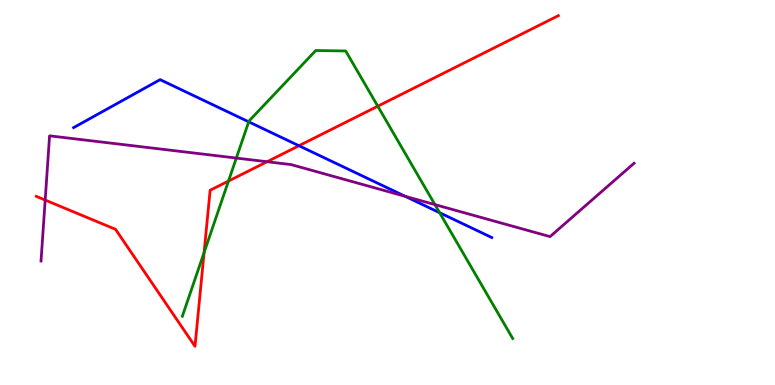[{'lines': ['blue', 'red'], 'intersections': [{'x': 3.86, 'y': 6.21}]}, {'lines': ['green', 'red'], 'intersections': [{'x': 2.63, 'y': 3.44}, {'x': 2.95, 'y': 5.3}, {'x': 4.87, 'y': 7.24}]}, {'lines': ['purple', 'red'], 'intersections': [{'x': 0.583, 'y': 4.8}, {'x': 3.45, 'y': 5.8}]}, {'lines': ['blue', 'green'], 'intersections': [{'x': 3.21, 'y': 6.84}, {'x': 5.67, 'y': 4.47}]}, {'lines': ['blue', 'purple'], 'intersections': [{'x': 5.23, 'y': 4.9}]}, {'lines': ['green', 'purple'], 'intersections': [{'x': 3.05, 'y': 5.89}, {'x': 5.61, 'y': 4.69}]}]